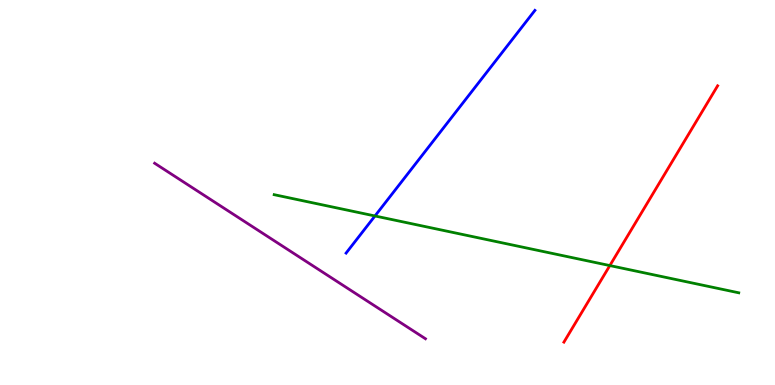[{'lines': ['blue', 'red'], 'intersections': []}, {'lines': ['green', 'red'], 'intersections': [{'x': 7.87, 'y': 3.1}]}, {'lines': ['purple', 'red'], 'intersections': []}, {'lines': ['blue', 'green'], 'intersections': [{'x': 4.84, 'y': 4.39}]}, {'lines': ['blue', 'purple'], 'intersections': []}, {'lines': ['green', 'purple'], 'intersections': []}]